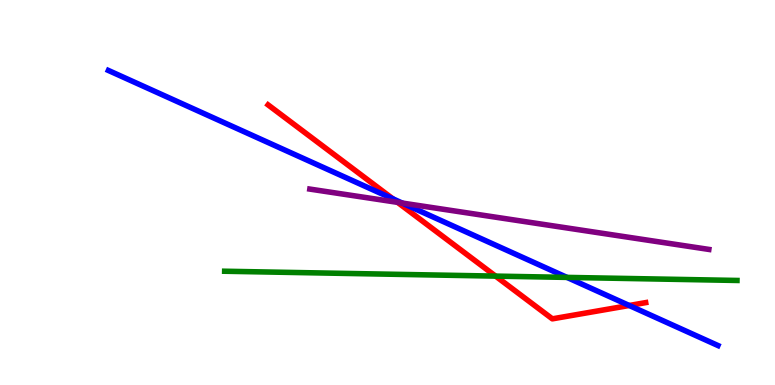[{'lines': ['blue', 'red'], 'intersections': [{'x': 5.07, 'y': 4.83}, {'x': 8.12, 'y': 2.07}]}, {'lines': ['green', 'red'], 'intersections': [{'x': 6.39, 'y': 2.83}]}, {'lines': ['purple', 'red'], 'intersections': [{'x': 5.13, 'y': 4.74}]}, {'lines': ['blue', 'green'], 'intersections': [{'x': 7.32, 'y': 2.79}]}, {'lines': ['blue', 'purple'], 'intersections': [{'x': 5.19, 'y': 4.73}]}, {'lines': ['green', 'purple'], 'intersections': []}]